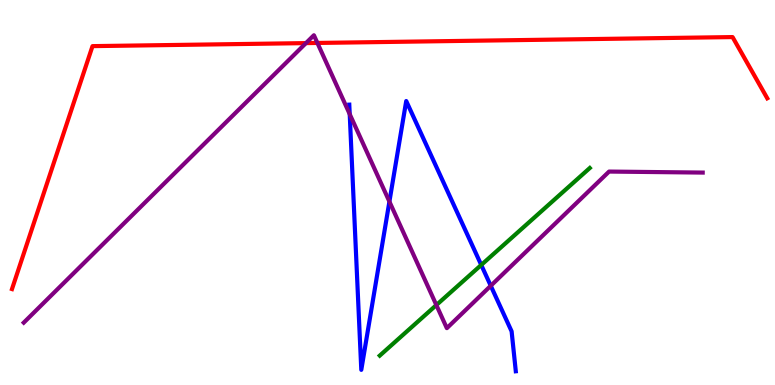[{'lines': ['blue', 'red'], 'intersections': []}, {'lines': ['green', 'red'], 'intersections': []}, {'lines': ['purple', 'red'], 'intersections': [{'x': 3.95, 'y': 8.88}, {'x': 4.1, 'y': 8.88}]}, {'lines': ['blue', 'green'], 'intersections': [{'x': 6.21, 'y': 3.12}]}, {'lines': ['blue', 'purple'], 'intersections': [{'x': 4.51, 'y': 7.04}, {'x': 5.02, 'y': 4.76}, {'x': 6.33, 'y': 2.58}]}, {'lines': ['green', 'purple'], 'intersections': [{'x': 5.63, 'y': 2.08}]}]